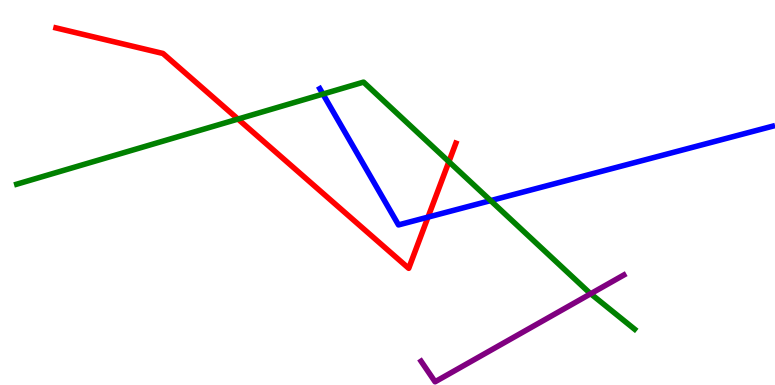[{'lines': ['blue', 'red'], 'intersections': [{'x': 5.52, 'y': 4.36}]}, {'lines': ['green', 'red'], 'intersections': [{'x': 3.07, 'y': 6.91}, {'x': 5.79, 'y': 5.8}]}, {'lines': ['purple', 'red'], 'intersections': []}, {'lines': ['blue', 'green'], 'intersections': [{'x': 4.17, 'y': 7.56}, {'x': 6.33, 'y': 4.79}]}, {'lines': ['blue', 'purple'], 'intersections': []}, {'lines': ['green', 'purple'], 'intersections': [{'x': 7.62, 'y': 2.37}]}]